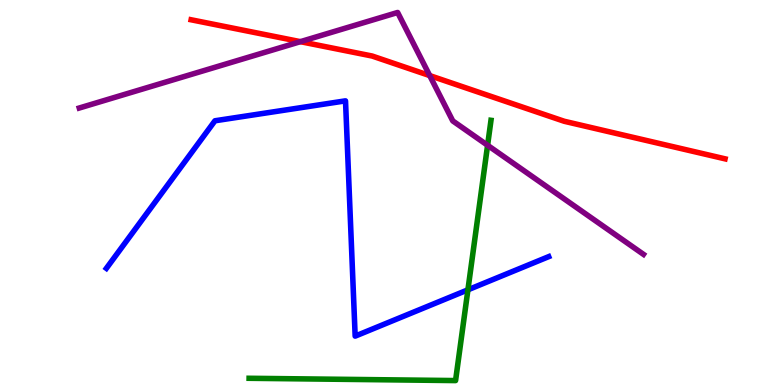[{'lines': ['blue', 'red'], 'intersections': []}, {'lines': ['green', 'red'], 'intersections': []}, {'lines': ['purple', 'red'], 'intersections': [{'x': 3.88, 'y': 8.92}, {'x': 5.54, 'y': 8.04}]}, {'lines': ['blue', 'green'], 'intersections': [{'x': 6.04, 'y': 2.47}]}, {'lines': ['blue', 'purple'], 'intersections': []}, {'lines': ['green', 'purple'], 'intersections': [{'x': 6.29, 'y': 6.23}]}]